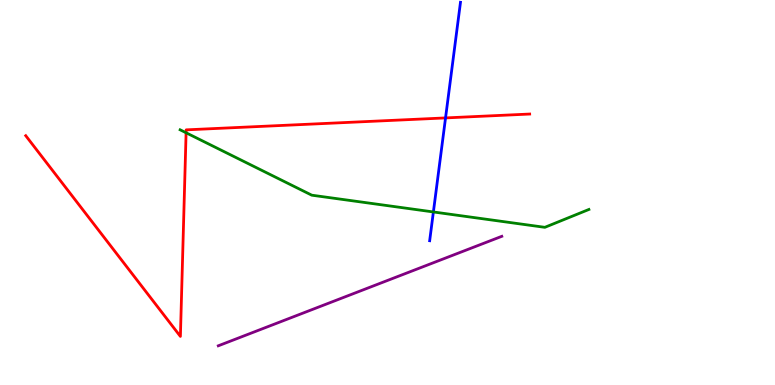[{'lines': ['blue', 'red'], 'intersections': [{'x': 5.75, 'y': 6.94}]}, {'lines': ['green', 'red'], 'intersections': [{'x': 2.4, 'y': 6.55}]}, {'lines': ['purple', 'red'], 'intersections': []}, {'lines': ['blue', 'green'], 'intersections': [{'x': 5.59, 'y': 4.49}]}, {'lines': ['blue', 'purple'], 'intersections': []}, {'lines': ['green', 'purple'], 'intersections': []}]